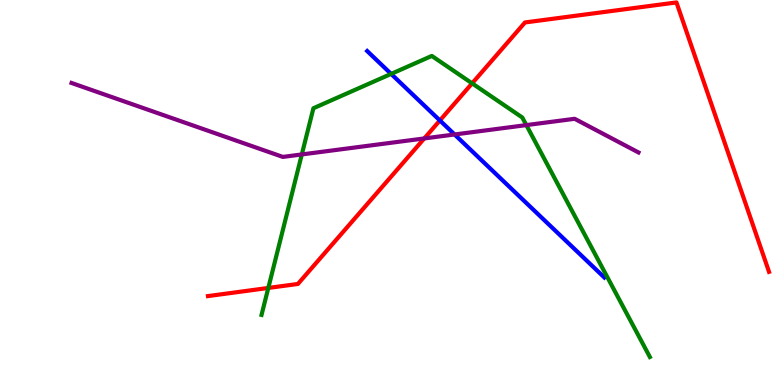[{'lines': ['blue', 'red'], 'intersections': [{'x': 5.68, 'y': 6.87}]}, {'lines': ['green', 'red'], 'intersections': [{'x': 3.46, 'y': 2.52}, {'x': 6.09, 'y': 7.83}]}, {'lines': ['purple', 'red'], 'intersections': [{'x': 5.47, 'y': 6.4}]}, {'lines': ['blue', 'green'], 'intersections': [{'x': 5.05, 'y': 8.08}]}, {'lines': ['blue', 'purple'], 'intersections': [{'x': 5.87, 'y': 6.51}]}, {'lines': ['green', 'purple'], 'intersections': [{'x': 3.89, 'y': 5.99}, {'x': 6.79, 'y': 6.75}]}]